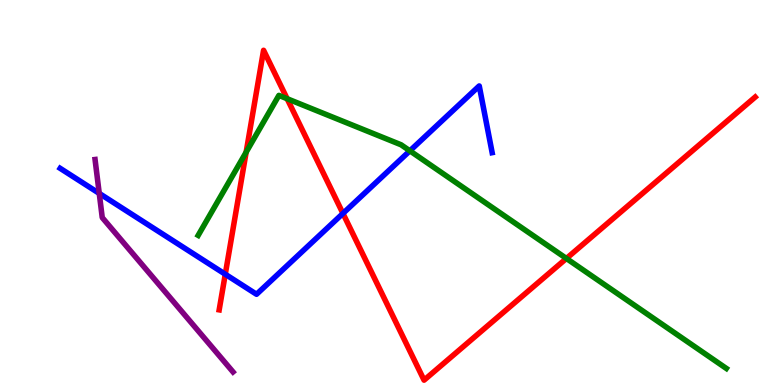[{'lines': ['blue', 'red'], 'intersections': [{'x': 2.91, 'y': 2.88}, {'x': 4.43, 'y': 4.46}]}, {'lines': ['green', 'red'], 'intersections': [{'x': 3.18, 'y': 6.05}, {'x': 3.71, 'y': 7.44}, {'x': 7.31, 'y': 3.29}]}, {'lines': ['purple', 'red'], 'intersections': []}, {'lines': ['blue', 'green'], 'intersections': [{'x': 5.29, 'y': 6.08}]}, {'lines': ['blue', 'purple'], 'intersections': [{'x': 1.28, 'y': 4.98}]}, {'lines': ['green', 'purple'], 'intersections': []}]